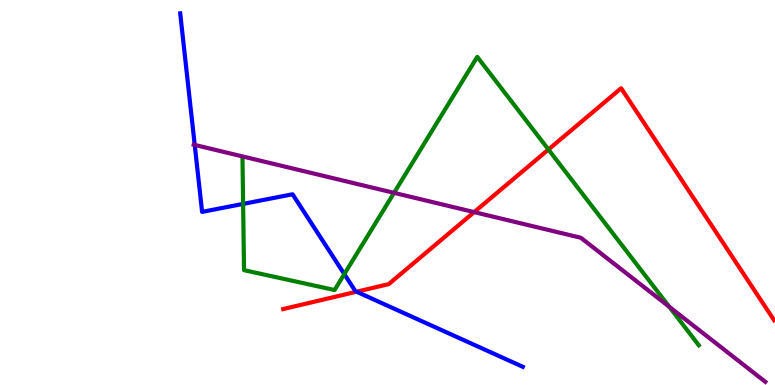[{'lines': ['blue', 'red'], 'intersections': [{'x': 4.6, 'y': 2.42}]}, {'lines': ['green', 'red'], 'intersections': [{'x': 7.08, 'y': 6.12}]}, {'lines': ['purple', 'red'], 'intersections': [{'x': 6.12, 'y': 4.49}]}, {'lines': ['blue', 'green'], 'intersections': [{'x': 3.14, 'y': 4.7}, {'x': 4.44, 'y': 2.88}]}, {'lines': ['blue', 'purple'], 'intersections': [{'x': 2.51, 'y': 6.24}]}, {'lines': ['green', 'purple'], 'intersections': [{'x': 5.08, 'y': 4.99}, {'x': 8.64, 'y': 2.03}]}]